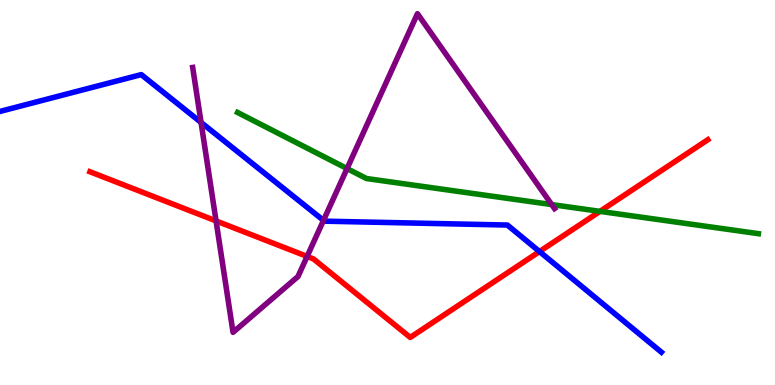[{'lines': ['blue', 'red'], 'intersections': [{'x': 6.96, 'y': 3.47}]}, {'lines': ['green', 'red'], 'intersections': [{'x': 7.74, 'y': 4.51}]}, {'lines': ['purple', 'red'], 'intersections': [{'x': 2.79, 'y': 4.26}, {'x': 3.96, 'y': 3.34}]}, {'lines': ['blue', 'green'], 'intersections': []}, {'lines': ['blue', 'purple'], 'intersections': [{'x': 2.59, 'y': 6.82}, {'x': 4.17, 'y': 4.28}]}, {'lines': ['green', 'purple'], 'intersections': [{'x': 4.48, 'y': 5.62}, {'x': 7.12, 'y': 4.69}]}]